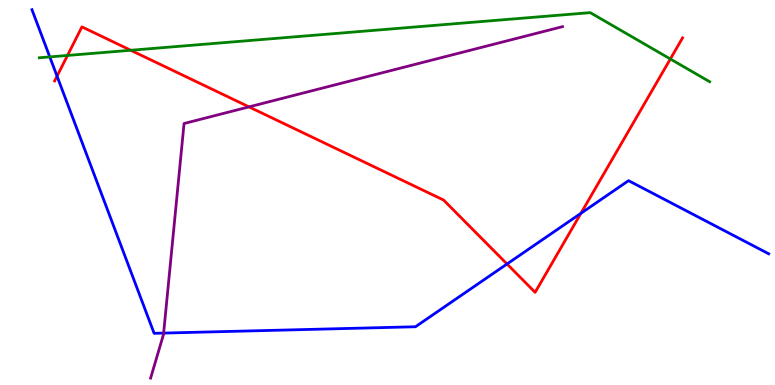[{'lines': ['blue', 'red'], 'intersections': [{'x': 0.736, 'y': 8.02}, {'x': 6.54, 'y': 3.14}, {'x': 7.5, 'y': 4.46}]}, {'lines': ['green', 'red'], 'intersections': [{'x': 0.871, 'y': 8.56}, {'x': 1.69, 'y': 8.69}, {'x': 8.65, 'y': 8.47}]}, {'lines': ['purple', 'red'], 'intersections': [{'x': 3.21, 'y': 7.22}]}, {'lines': ['blue', 'green'], 'intersections': [{'x': 0.642, 'y': 8.52}]}, {'lines': ['blue', 'purple'], 'intersections': [{'x': 2.11, 'y': 1.35}]}, {'lines': ['green', 'purple'], 'intersections': []}]